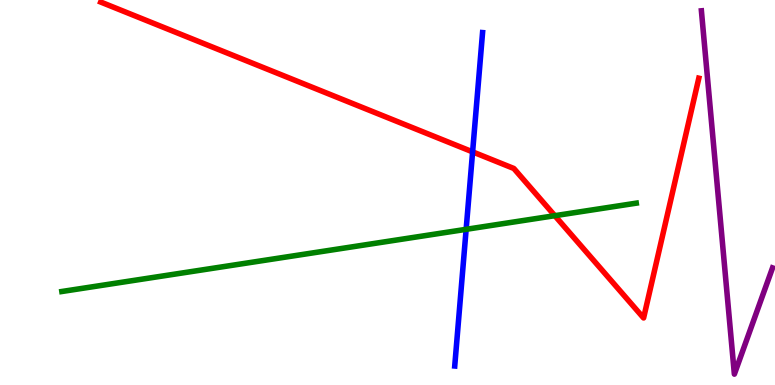[{'lines': ['blue', 'red'], 'intersections': [{'x': 6.1, 'y': 6.06}]}, {'lines': ['green', 'red'], 'intersections': [{'x': 7.16, 'y': 4.4}]}, {'lines': ['purple', 'red'], 'intersections': []}, {'lines': ['blue', 'green'], 'intersections': [{'x': 6.01, 'y': 4.04}]}, {'lines': ['blue', 'purple'], 'intersections': []}, {'lines': ['green', 'purple'], 'intersections': []}]